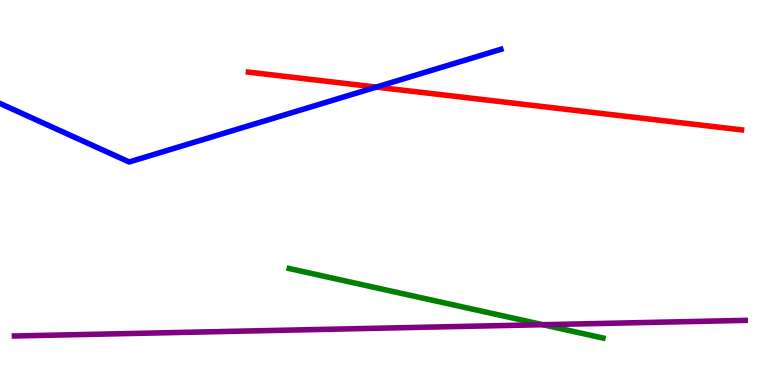[{'lines': ['blue', 'red'], 'intersections': [{'x': 4.86, 'y': 7.74}]}, {'lines': ['green', 'red'], 'intersections': []}, {'lines': ['purple', 'red'], 'intersections': []}, {'lines': ['blue', 'green'], 'intersections': []}, {'lines': ['blue', 'purple'], 'intersections': []}, {'lines': ['green', 'purple'], 'intersections': [{'x': 7.0, 'y': 1.57}]}]